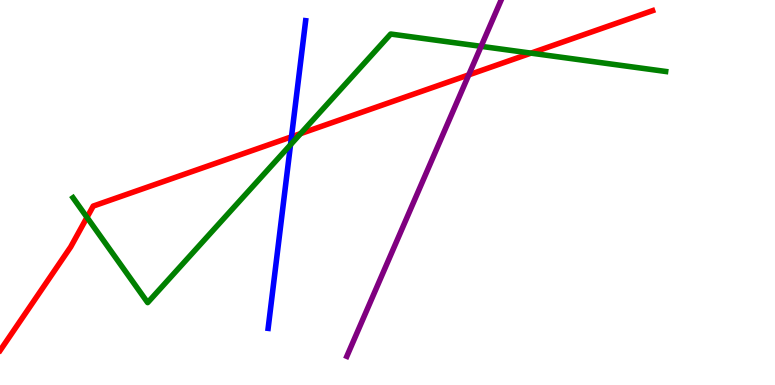[{'lines': ['blue', 'red'], 'intersections': [{'x': 3.76, 'y': 6.45}]}, {'lines': ['green', 'red'], 'intersections': [{'x': 1.12, 'y': 4.35}, {'x': 3.88, 'y': 6.53}, {'x': 6.85, 'y': 8.62}]}, {'lines': ['purple', 'red'], 'intersections': [{'x': 6.05, 'y': 8.06}]}, {'lines': ['blue', 'green'], 'intersections': [{'x': 3.75, 'y': 6.24}]}, {'lines': ['blue', 'purple'], 'intersections': []}, {'lines': ['green', 'purple'], 'intersections': [{'x': 6.21, 'y': 8.8}]}]